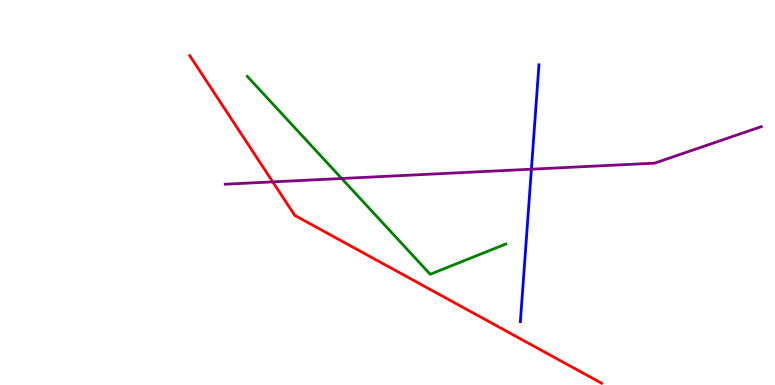[{'lines': ['blue', 'red'], 'intersections': []}, {'lines': ['green', 'red'], 'intersections': []}, {'lines': ['purple', 'red'], 'intersections': [{'x': 3.52, 'y': 5.28}]}, {'lines': ['blue', 'green'], 'intersections': []}, {'lines': ['blue', 'purple'], 'intersections': [{'x': 6.86, 'y': 5.61}]}, {'lines': ['green', 'purple'], 'intersections': [{'x': 4.41, 'y': 5.36}]}]